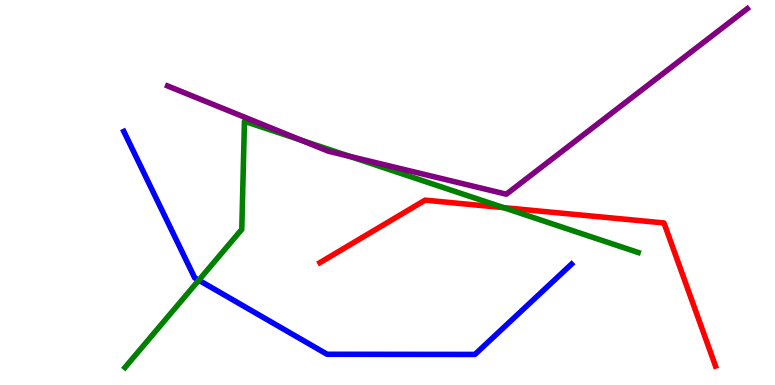[{'lines': ['blue', 'red'], 'intersections': []}, {'lines': ['green', 'red'], 'intersections': [{'x': 6.5, 'y': 4.61}]}, {'lines': ['purple', 'red'], 'intersections': []}, {'lines': ['blue', 'green'], 'intersections': [{'x': 2.57, 'y': 2.72}]}, {'lines': ['blue', 'purple'], 'intersections': []}, {'lines': ['green', 'purple'], 'intersections': [{'x': 3.89, 'y': 6.36}, {'x': 4.51, 'y': 5.94}]}]